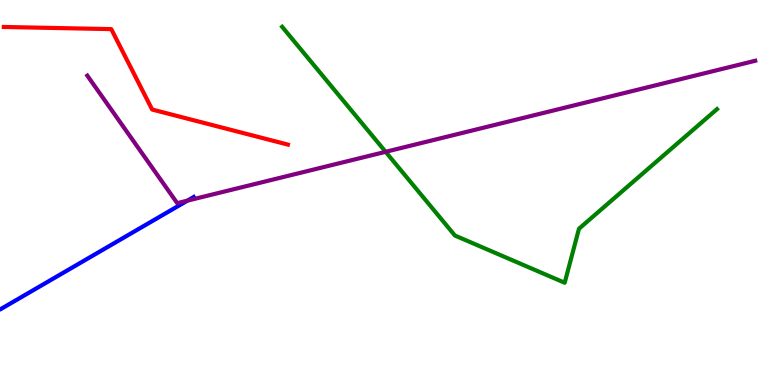[{'lines': ['blue', 'red'], 'intersections': []}, {'lines': ['green', 'red'], 'intersections': []}, {'lines': ['purple', 'red'], 'intersections': []}, {'lines': ['blue', 'green'], 'intersections': []}, {'lines': ['blue', 'purple'], 'intersections': [{'x': 2.42, 'y': 4.79}]}, {'lines': ['green', 'purple'], 'intersections': [{'x': 4.98, 'y': 6.06}]}]